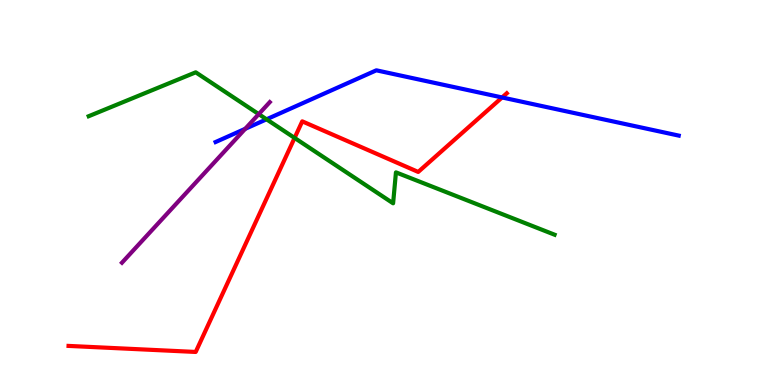[{'lines': ['blue', 'red'], 'intersections': [{'x': 6.48, 'y': 7.47}]}, {'lines': ['green', 'red'], 'intersections': [{'x': 3.8, 'y': 6.42}]}, {'lines': ['purple', 'red'], 'intersections': []}, {'lines': ['blue', 'green'], 'intersections': [{'x': 3.44, 'y': 6.9}]}, {'lines': ['blue', 'purple'], 'intersections': [{'x': 3.16, 'y': 6.65}]}, {'lines': ['green', 'purple'], 'intersections': [{'x': 3.34, 'y': 7.04}]}]